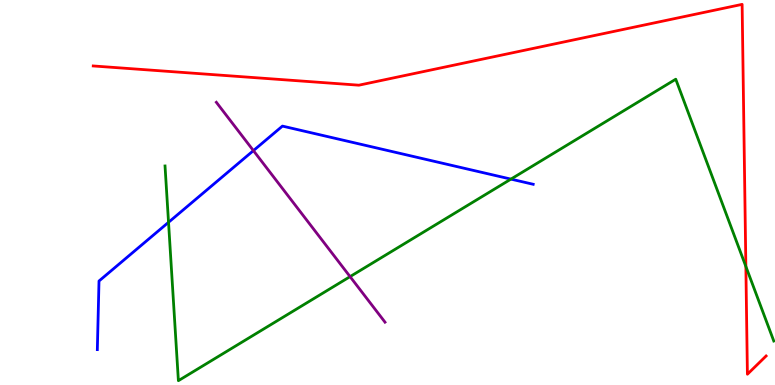[{'lines': ['blue', 'red'], 'intersections': []}, {'lines': ['green', 'red'], 'intersections': [{'x': 9.62, 'y': 3.08}]}, {'lines': ['purple', 'red'], 'intersections': []}, {'lines': ['blue', 'green'], 'intersections': [{'x': 2.17, 'y': 4.23}, {'x': 6.59, 'y': 5.35}]}, {'lines': ['blue', 'purple'], 'intersections': [{'x': 3.27, 'y': 6.09}]}, {'lines': ['green', 'purple'], 'intersections': [{'x': 4.52, 'y': 2.82}]}]